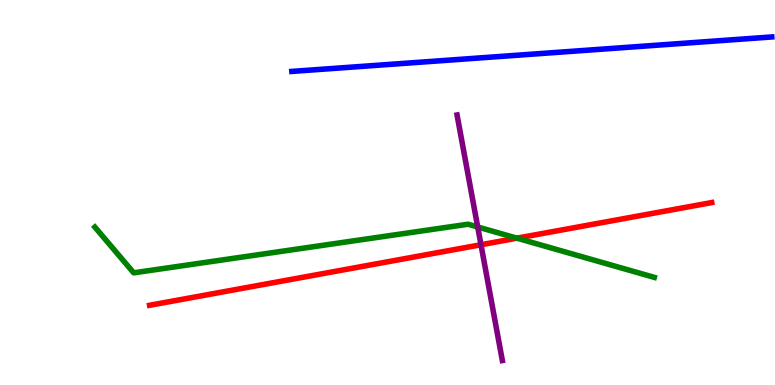[{'lines': ['blue', 'red'], 'intersections': []}, {'lines': ['green', 'red'], 'intersections': [{'x': 6.67, 'y': 3.81}]}, {'lines': ['purple', 'red'], 'intersections': [{'x': 6.21, 'y': 3.64}]}, {'lines': ['blue', 'green'], 'intersections': []}, {'lines': ['blue', 'purple'], 'intersections': []}, {'lines': ['green', 'purple'], 'intersections': [{'x': 6.16, 'y': 4.1}]}]